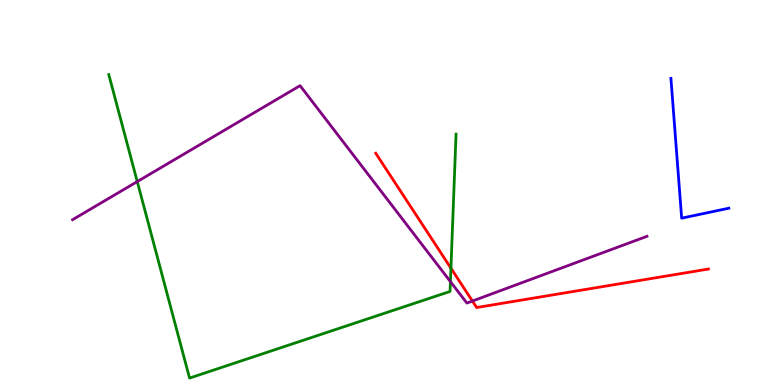[{'lines': ['blue', 'red'], 'intersections': []}, {'lines': ['green', 'red'], 'intersections': [{'x': 5.82, 'y': 3.03}]}, {'lines': ['purple', 'red'], 'intersections': [{'x': 6.1, 'y': 2.18}]}, {'lines': ['blue', 'green'], 'intersections': []}, {'lines': ['blue', 'purple'], 'intersections': []}, {'lines': ['green', 'purple'], 'intersections': [{'x': 1.77, 'y': 5.28}, {'x': 5.81, 'y': 2.68}]}]